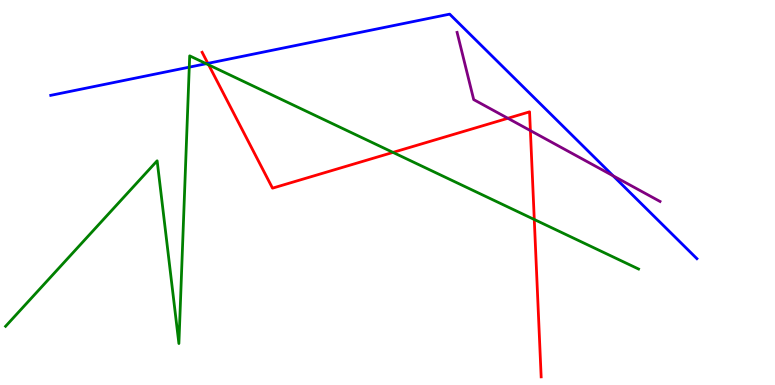[{'lines': ['blue', 'red'], 'intersections': [{'x': 2.68, 'y': 8.35}]}, {'lines': ['green', 'red'], 'intersections': [{'x': 2.69, 'y': 8.32}, {'x': 5.07, 'y': 6.04}, {'x': 6.89, 'y': 4.3}]}, {'lines': ['purple', 'red'], 'intersections': [{'x': 6.55, 'y': 6.93}, {'x': 6.84, 'y': 6.61}]}, {'lines': ['blue', 'green'], 'intersections': [{'x': 2.44, 'y': 8.26}, {'x': 2.66, 'y': 8.35}]}, {'lines': ['blue', 'purple'], 'intersections': [{'x': 7.91, 'y': 5.43}]}, {'lines': ['green', 'purple'], 'intersections': []}]